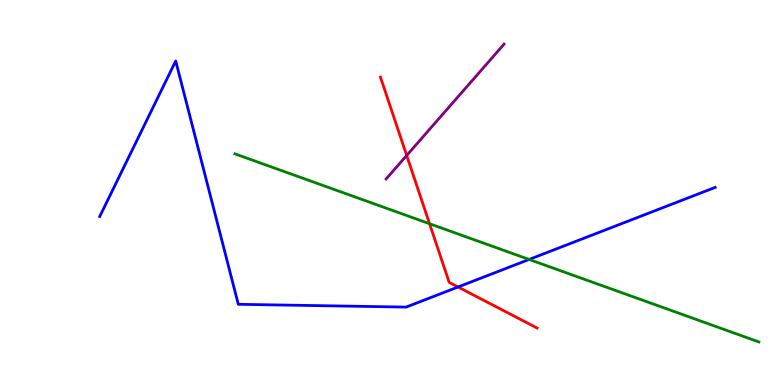[{'lines': ['blue', 'red'], 'intersections': [{'x': 5.91, 'y': 2.55}]}, {'lines': ['green', 'red'], 'intersections': [{'x': 5.54, 'y': 4.19}]}, {'lines': ['purple', 'red'], 'intersections': [{'x': 5.25, 'y': 5.96}]}, {'lines': ['blue', 'green'], 'intersections': [{'x': 6.83, 'y': 3.26}]}, {'lines': ['blue', 'purple'], 'intersections': []}, {'lines': ['green', 'purple'], 'intersections': []}]